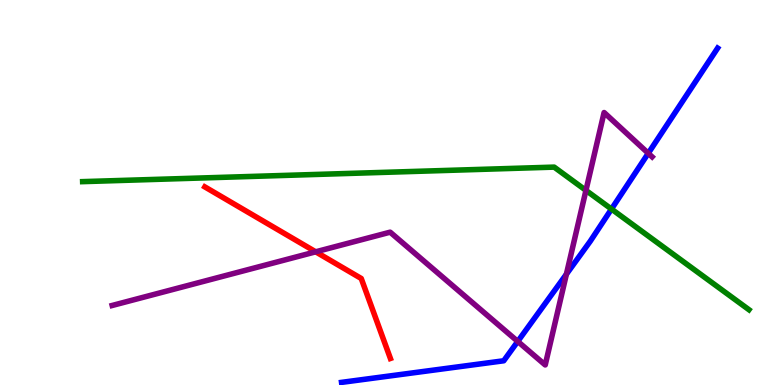[{'lines': ['blue', 'red'], 'intersections': []}, {'lines': ['green', 'red'], 'intersections': []}, {'lines': ['purple', 'red'], 'intersections': [{'x': 4.07, 'y': 3.46}]}, {'lines': ['blue', 'green'], 'intersections': [{'x': 7.89, 'y': 4.57}]}, {'lines': ['blue', 'purple'], 'intersections': [{'x': 6.68, 'y': 1.13}, {'x': 7.31, 'y': 2.88}, {'x': 8.36, 'y': 6.02}]}, {'lines': ['green', 'purple'], 'intersections': [{'x': 7.56, 'y': 5.06}]}]